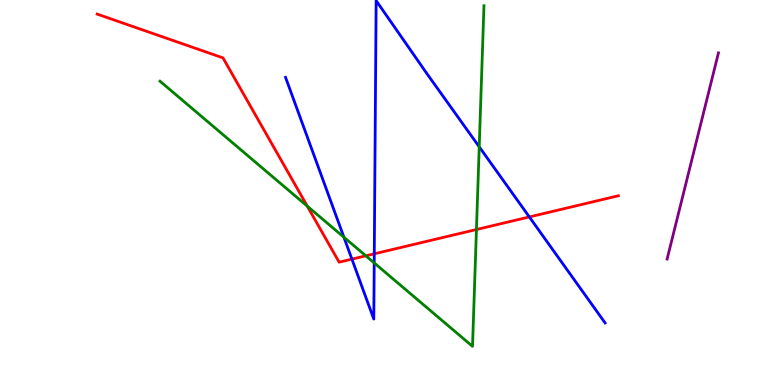[{'lines': ['blue', 'red'], 'intersections': [{'x': 4.54, 'y': 3.27}, {'x': 4.83, 'y': 3.41}, {'x': 6.83, 'y': 4.37}]}, {'lines': ['green', 'red'], 'intersections': [{'x': 3.96, 'y': 4.65}, {'x': 4.72, 'y': 3.36}, {'x': 6.15, 'y': 4.04}]}, {'lines': ['purple', 'red'], 'intersections': []}, {'lines': ['blue', 'green'], 'intersections': [{'x': 4.44, 'y': 3.84}, {'x': 4.83, 'y': 3.17}, {'x': 6.18, 'y': 6.19}]}, {'lines': ['blue', 'purple'], 'intersections': []}, {'lines': ['green', 'purple'], 'intersections': []}]